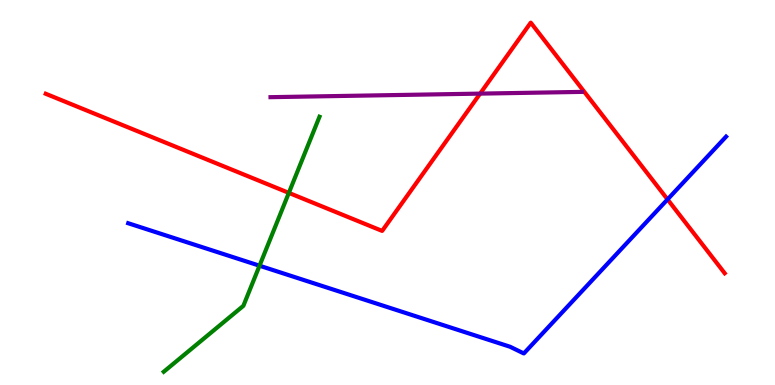[{'lines': ['blue', 'red'], 'intersections': [{'x': 8.61, 'y': 4.82}]}, {'lines': ['green', 'red'], 'intersections': [{'x': 3.73, 'y': 4.99}]}, {'lines': ['purple', 'red'], 'intersections': [{'x': 6.2, 'y': 7.57}]}, {'lines': ['blue', 'green'], 'intersections': [{'x': 3.35, 'y': 3.1}]}, {'lines': ['blue', 'purple'], 'intersections': []}, {'lines': ['green', 'purple'], 'intersections': []}]